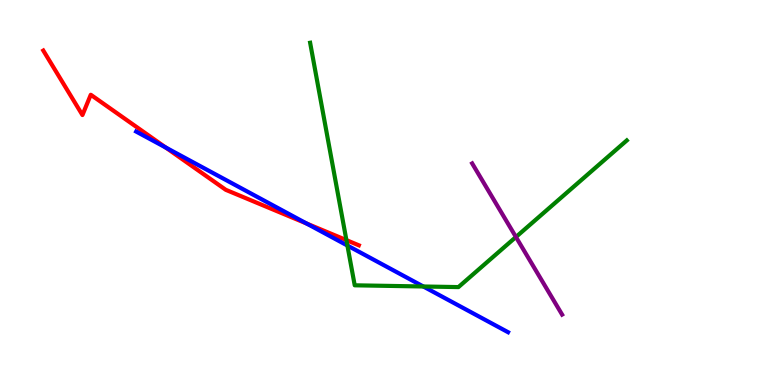[{'lines': ['blue', 'red'], 'intersections': [{'x': 2.14, 'y': 6.17}, {'x': 3.96, 'y': 4.19}]}, {'lines': ['green', 'red'], 'intersections': [{'x': 4.47, 'y': 3.76}]}, {'lines': ['purple', 'red'], 'intersections': []}, {'lines': ['blue', 'green'], 'intersections': [{'x': 4.48, 'y': 3.62}, {'x': 5.46, 'y': 2.56}]}, {'lines': ['blue', 'purple'], 'intersections': []}, {'lines': ['green', 'purple'], 'intersections': [{'x': 6.66, 'y': 3.84}]}]